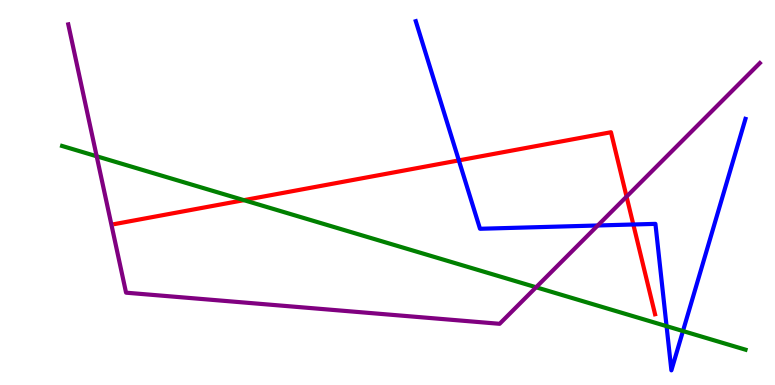[{'lines': ['blue', 'red'], 'intersections': [{'x': 5.92, 'y': 5.83}, {'x': 8.17, 'y': 4.17}]}, {'lines': ['green', 'red'], 'intersections': [{'x': 3.15, 'y': 4.8}]}, {'lines': ['purple', 'red'], 'intersections': [{'x': 8.08, 'y': 4.89}]}, {'lines': ['blue', 'green'], 'intersections': [{'x': 8.6, 'y': 1.53}, {'x': 8.81, 'y': 1.4}]}, {'lines': ['blue', 'purple'], 'intersections': [{'x': 7.71, 'y': 4.14}]}, {'lines': ['green', 'purple'], 'intersections': [{'x': 1.25, 'y': 5.94}, {'x': 6.92, 'y': 2.54}]}]